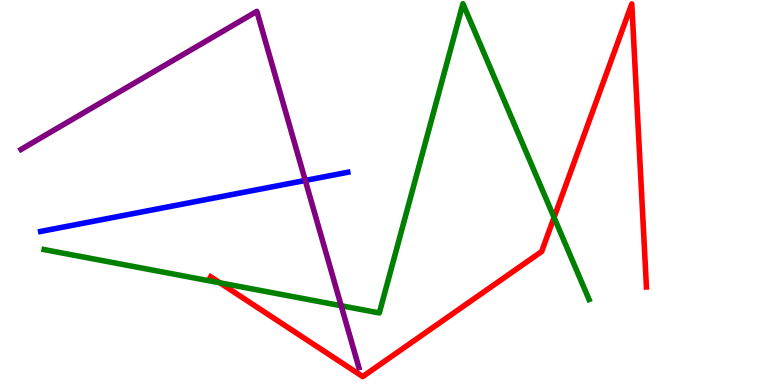[{'lines': ['blue', 'red'], 'intersections': []}, {'lines': ['green', 'red'], 'intersections': [{'x': 2.84, 'y': 2.65}, {'x': 7.15, 'y': 4.35}]}, {'lines': ['purple', 'red'], 'intersections': []}, {'lines': ['blue', 'green'], 'intersections': []}, {'lines': ['blue', 'purple'], 'intersections': [{'x': 3.94, 'y': 5.31}]}, {'lines': ['green', 'purple'], 'intersections': [{'x': 4.4, 'y': 2.06}]}]